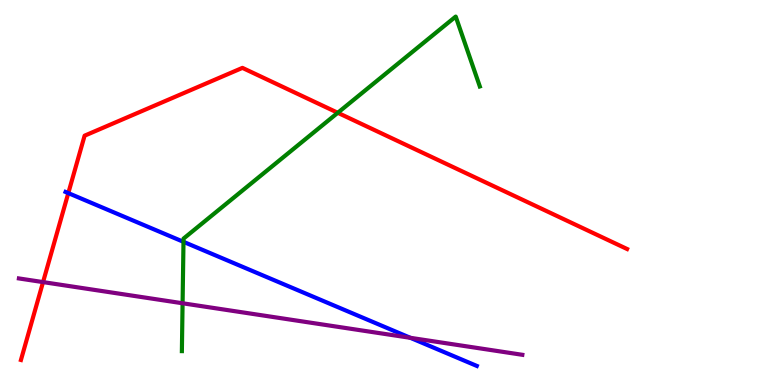[{'lines': ['blue', 'red'], 'intersections': [{'x': 0.881, 'y': 4.98}]}, {'lines': ['green', 'red'], 'intersections': [{'x': 4.36, 'y': 7.07}]}, {'lines': ['purple', 'red'], 'intersections': [{'x': 0.555, 'y': 2.67}]}, {'lines': ['blue', 'green'], 'intersections': [{'x': 2.37, 'y': 3.72}]}, {'lines': ['blue', 'purple'], 'intersections': [{'x': 5.3, 'y': 1.23}]}, {'lines': ['green', 'purple'], 'intersections': [{'x': 2.36, 'y': 2.12}]}]